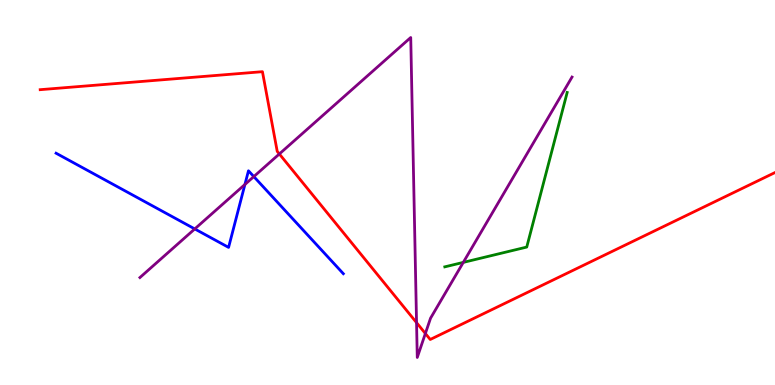[{'lines': ['blue', 'red'], 'intersections': []}, {'lines': ['green', 'red'], 'intersections': []}, {'lines': ['purple', 'red'], 'intersections': [{'x': 3.6, 'y': 6.0}, {'x': 5.37, 'y': 1.62}, {'x': 5.49, 'y': 1.34}]}, {'lines': ['blue', 'green'], 'intersections': []}, {'lines': ['blue', 'purple'], 'intersections': [{'x': 2.51, 'y': 4.05}, {'x': 3.16, 'y': 5.21}, {'x': 3.28, 'y': 5.41}]}, {'lines': ['green', 'purple'], 'intersections': [{'x': 5.98, 'y': 3.18}]}]